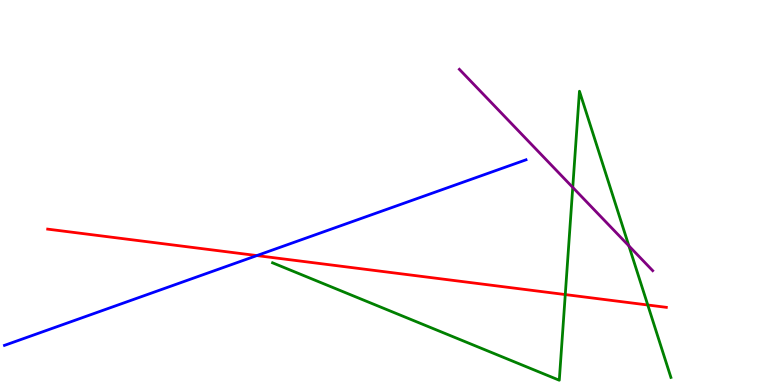[{'lines': ['blue', 'red'], 'intersections': [{'x': 3.31, 'y': 3.36}]}, {'lines': ['green', 'red'], 'intersections': [{'x': 7.29, 'y': 2.35}, {'x': 8.36, 'y': 2.08}]}, {'lines': ['purple', 'red'], 'intersections': []}, {'lines': ['blue', 'green'], 'intersections': []}, {'lines': ['blue', 'purple'], 'intersections': []}, {'lines': ['green', 'purple'], 'intersections': [{'x': 7.39, 'y': 5.13}, {'x': 8.11, 'y': 3.61}]}]